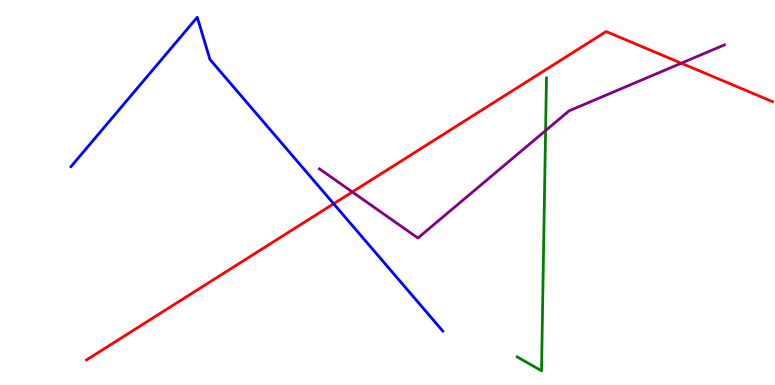[{'lines': ['blue', 'red'], 'intersections': [{'x': 4.31, 'y': 4.71}]}, {'lines': ['green', 'red'], 'intersections': []}, {'lines': ['purple', 'red'], 'intersections': [{'x': 4.55, 'y': 5.01}, {'x': 8.79, 'y': 8.36}]}, {'lines': ['blue', 'green'], 'intersections': []}, {'lines': ['blue', 'purple'], 'intersections': []}, {'lines': ['green', 'purple'], 'intersections': [{'x': 7.04, 'y': 6.61}]}]